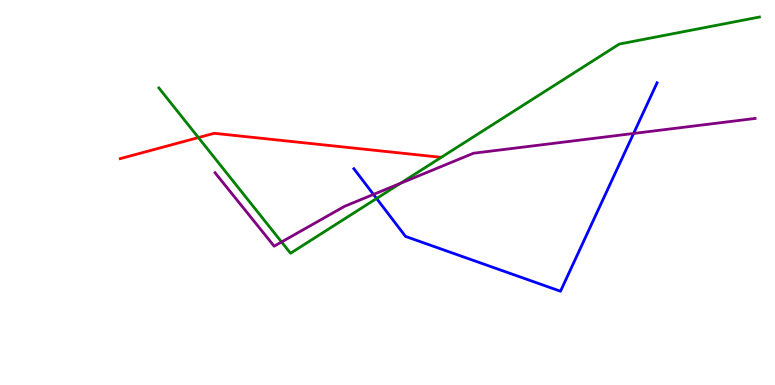[{'lines': ['blue', 'red'], 'intersections': []}, {'lines': ['green', 'red'], 'intersections': [{'x': 2.56, 'y': 6.43}]}, {'lines': ['purple', 'red'], 'intersections': []}, {'lines': ['blue', 'green'], 'intersections': [{'x': 4.86, 'y': 4.84}]}, {'lines': ['blue', 'purple'], 'intersections': [{'x': 4.82, 'y': 4.95}, {'x': 8.18, 'y': 6.53}]}, {'lines': ['green', 'purple'], 'intersections': [{'x': 3.63, 'y': 3.71}, {'x': 5.17, 'y': 5.24}]}]